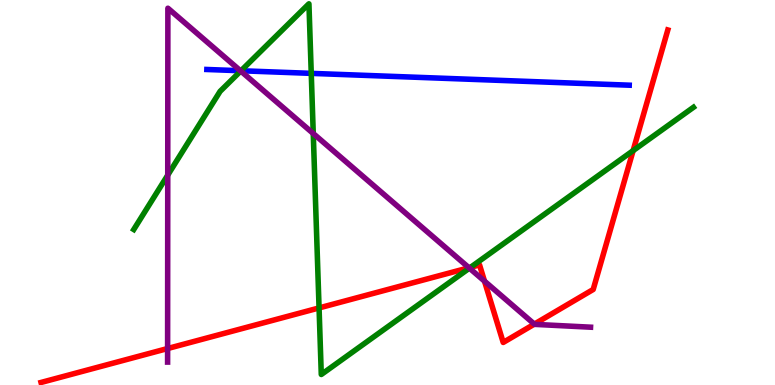[{'lines': ['blue', 'red'], 'intersections': []}, {'lines': ['green', 'red'], 'intersections': [{'x': 4.12, 'y': 2.0}, {'x': 6.07, 'y': 3.06}, {'x': 8.17, 'y': 6.09}]}, {'lines': ['purple', 'red'], 'intersections': [{'x': 2.16, 'y': 0.947}, {'x': 6.05, 'y': 3.05}, {'x': 6.25, 'y': 2.7}, {'x': 6.89, 'y': 1.58}]}, {'lines': ['blue', 'green'], 'intersections': [{'x': 3.11, 'y': 8.16}, {'x': 4.02, 'y': 8.09}]}, {'lines': ['blue', 'purple'], 'intersections': [{'x': 3.1, 'y': 8.16}]}, {'lines': ['green', 'purple'], 'intersections': [{'x': 2.16, 'y': 5.45}, {'x': 3.11, 'y': 8.16}, {'x': 4.04, 'y': 6.53}, {'x': 6.06, 'y': 3.04}]}]